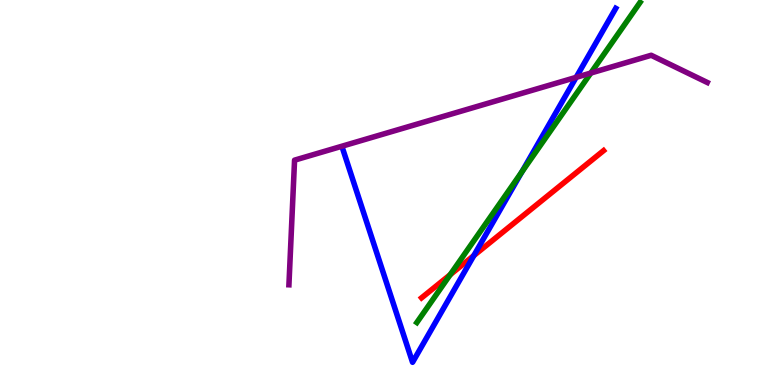[{'lines': ['blue', 'red'], 'intersections': [{'x': 6.11, 'y': 3.36}]}, {'lines': ['green', 'red'], 'intersections': [{'x': 5.81, 'y': 2.86}]}, {'lines': ['purple', 'red'], 'intersections': []}, {'lines': ['blue', 'green'], 'intersections': [{'x': 6.73, 'y': 5.53}]}, {'lines': ['blue', 'purple'], 'intersections': [{'x': 7.43, 'y': 7.99}]}, {'lines': ['green', 'purple'], 'intersections': [{'x': 7.62, 'y': 8.1}]}]